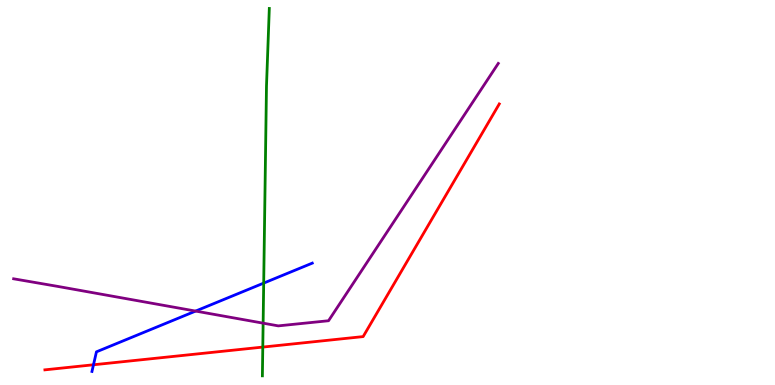[{'lines': ['blue', 'red'], 'intersections': [{'x': 1.21, 'y': 0.525}]}, {'lines': ['green', 'red'], 'intersections': [{'x': 3.39, 'y': 0.985}]}, {'lines': ['purple', 'red'], 'intersections': []}, {'lines': ['blue', 'green'], 'intersections': [{'x': 3.4, 'y': 2.65}]}, {'lines': ['blue', 'purple'], 'intersections': [{'x': 2.52, 'y': 1.92}]}, {'lines': ['green', 'purple'], 'intersections': [{'x': 3.4, 'y': 1.61}]}]